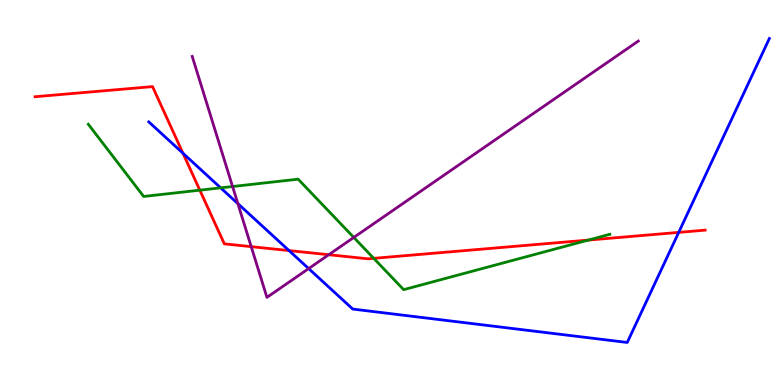[{'lines': ['blue', 'red'], 'intersections': [{'x': 2.36, 'y': 6.02}, {'x': 3.73, 'y': 3.49}, {'x': 8.76, 'y': 3.96}]}, {'lines': ['green', 'red'], 'intersections': [{'x': 2.58, 'y': 5.06}, {'x': 4.82, 'y': 3.29}, {'x': 7.59, 'y': 3.76}]}, {'lines': ['purple', 'red'], 'intersections': [{'x': 3.24, 'y': 3.59}, {'x': 4.24, 'y': 3.38}]}, {'lines': ['blue', 'green'], 'intersections': [{'x': 2.85, 'y': 5.12}]}, {'lines': ['blue', 'purple'], 'intersections': [{'x': 3.07, 'y': 4.71}, {'x': 3.98, 'y': 3.02}]}, {'lines': ['green', 'purple'], 'intersections': [{'x': 3.0, 'y': 5.16}, {'x': 4.56, 'y': 3.83}]}]